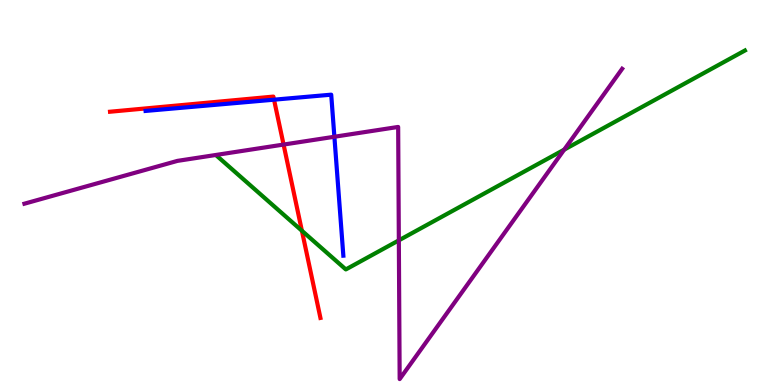[{'lines': ['blue', 'red'], 'intersections': [{'x': 3.54, 'y': 7.41}]}, {'lines': ['green', 'red'], 'intersections': [{'x': 3.9, 'y': 4.01}]}, {'lines': ['purple', 'red'], 'intersections': [{'x': 3.66, 'y': 6.25}]}, {'lines': ['blue', 'green'], 'intersections': []}, {'lines': ['blue', 'purple'], 'intersections': [{'x': 4.31, 'y': 6.45}]}, {'lines': ['green', 'purple'], 'intersections': [{'x': 5.15, 'y': 3.76}, {'x': 7.28, 'y': 6.11}]}]